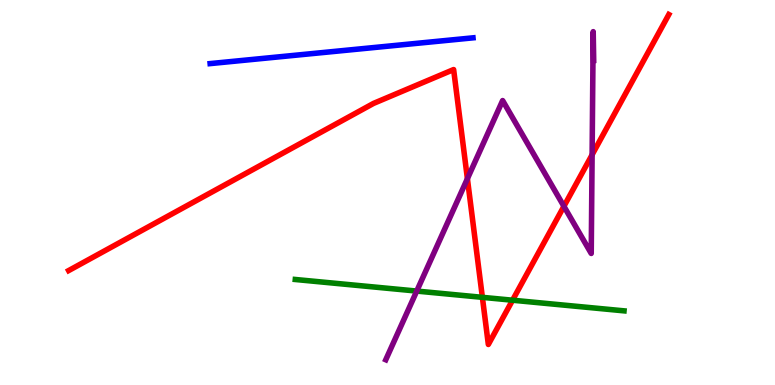[{'lines': ['blue', 'red'], 'intersections': []}, {'lines': ['green', 'red'], 'intersections': [{'x': 6.22, 'y': 2.28}, {'x': 6.61, 'y': 2.2}]}, {'lines': ['purple', 'red'], 'intersections': [{'x': 6.03, 'y': 5.36}, {'x': 7.28, 'y': 4.64}, {'x': 7.64, 'y': 5.98}]}, {'lines': ['blue', 'green'], 'intersections': []}, {'lines': ['blue', 'purple'], 'intersections': []}, {'lines': ['green', 'purple'], 'intersections': [{'x': 5.38, 'y': 2.44}]}]